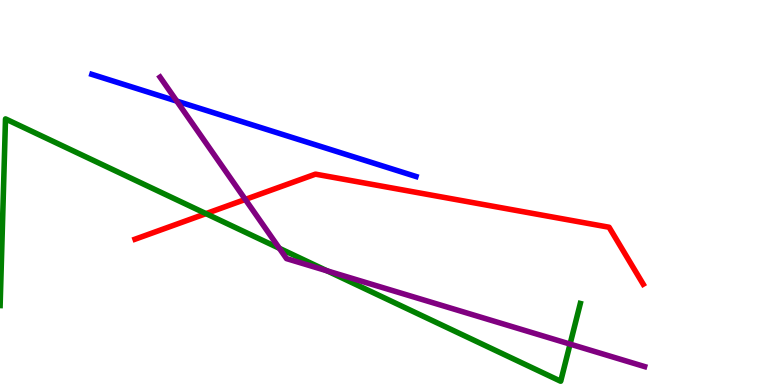[{'lines': ['blue', 'red'], 'intersections': []}, {'lines': ['green', 'red'], 'intersections': [{'x': 2.66, 'y': 4.45}]}, {'lines': ['purple', 'red'], 'intersections': [{'x': 3.17, 'y': 4.82}]}, {'lines': ['blue', 'green'], 'intersections': []}, {'lines': ['blue', 'purple'], 'intersections': [{'x': 2.28, 'y': 7.37}]}, {'lines': ['green', 'purple'], 'intersections': [{'x': 3.6, 'y': 3.55}, {'x': 4.22, 'y': 2.97}, {'x': 7.36, 'y': 1.06}]}]